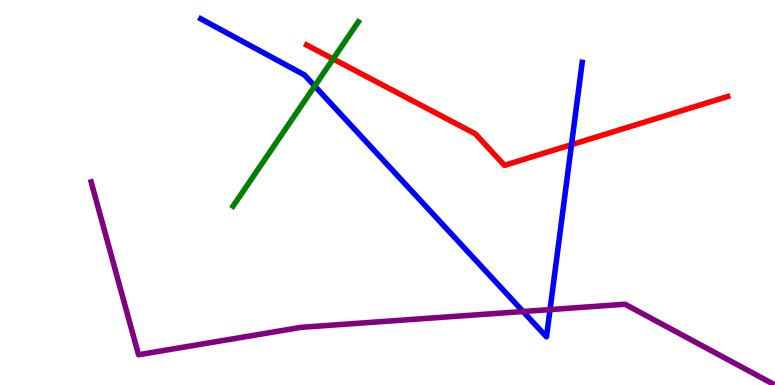[{'lines': ['blue', 'red'], 'intersections': [{'x': 7.37, 'y': 6.24}]}, {'lines': ['green', 'red'], 'intersections': [{'x': 4.3, 'y': 8.47}]}, {'lines': ['purple', 'red'], 'intersections': []}, {'lines': ['blue', 'green'], 'intersections': [{'x': 4.06, 'y': 7.77}]}, {'lines': ['blue', 'purple'], 'intersections': [{'x': 6.75, 'y': 1.91}, {'x': 7.1, 'y': 1.96}]}, {'lines': ['green', 'purple'], 'intersections': []}]